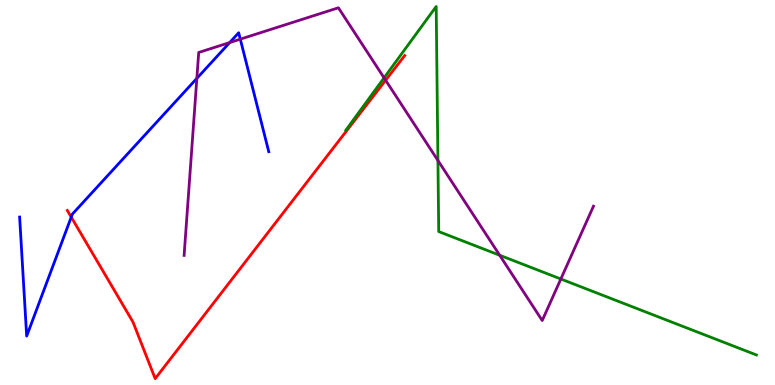[{'lines': ['blue', 'red'], 'intersections': [{'x': 0.919, 'y': 4.36}]}, {'lines': ['green', 'red'], 'intersections': []}, {'lines': ['purple', 'red'], 'intersections': [{'x': 4.98, 'y': 7.92}]}, {'lines': ['blue', 'green'], 'intersections': []}, {'lines': ['blue', 'purple'], 'intersections': [{'x': 2.54, 'y': 7.96}, {'x': 2.96, 'y': 8.89}, {'x': 3.1, 'y': 8.98}]}, {'lines': ['green', 'purple'], 'intersections': [{'x': 4.96, 'y': 7.98}, {'x': 5.65, 'y': 5.83}, {'x': 6.45, 'y': 3.37}, {'x': 7.24, 'y': 2.75}]}]